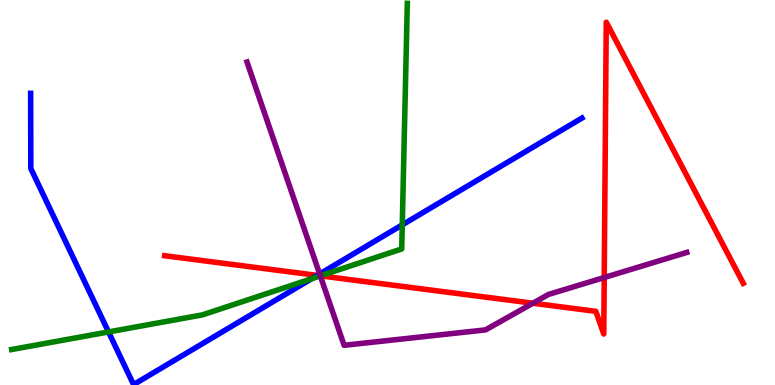[{'lines': ['blue', 'red'], 'intersections': [{'x': 4.09, 'y': 2.85}]}, {'lines': ['green', 'red'], 'intersections': [{'x': 4.13, 'y': 2.84}]}, {'lines': ['purple', 'red'], 'intersections': [{'x': 4.13, 'y': 2.84}, {'x': 6.88, 'y': 2.12}, {'x': 7.8, 'y': 2.79}]}, {'lines': ['blue', 'green'], 'intersections': [{'x': 1.4, 'y': 1.38}, {'x': 4.02, 'y': 2.76}, {'x': 5.19, 'y': 4.16}]}, {'lines': ['blue', 'purple'], 'intersections': [{'x': 4.12, 'y': 2.88}]}, {'lines': ['green', 'purple'], 'intersections': [{'x': 4.13, 'y': 2.83}]}]